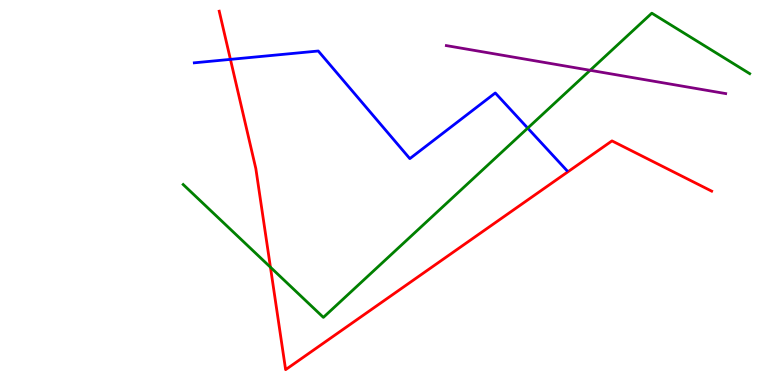[{'lines': ['blue', 'red'], 'intersections': [{'x': 2.97, 'y': 8.46}]}, {'lines': ['green', 'red'], 'intersections': [{'x': 3.49, 'y': 3.06}]}, {'lines': ['purple', 'red'], 'intersections': []}, {'lines': ['blue', 'green'], 'intersections': [{'x': 6.81, 'y': 6.67}]}, {'lines': ['blue', 'purple'], 'intersections': []}, {'lines': ['green', 'purple'], 'intersections': [{'x': 7.61, 'y': 8.17}]}]